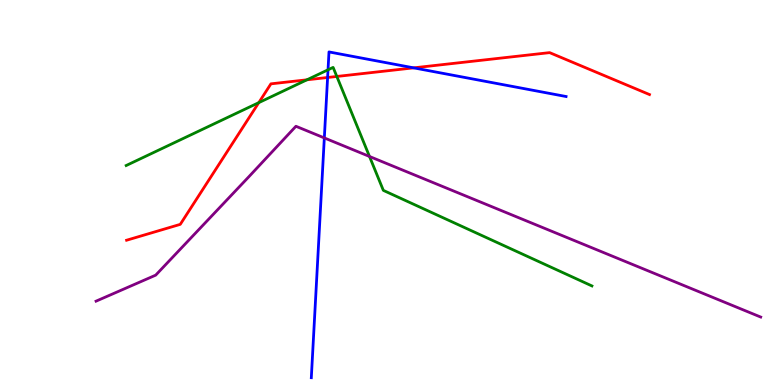[{'lines': ['blue', 'red'], 'intersections': [{'x': 4.23, 'y': 7.99}, {'x': 5.34, 'y': 8.24}]}, {'lines': ['green', 'red'], 'intersections': [{'x': 3.34, 'y': 7.33}, {'x': 3.96, 'y': 7.93}, {'x': 4.35, 'y': 8.01}]}, {'lines': ['purple', 'red'], 'intersections': []}, {'lines': ['blue', 'green'], 'intersections': [{'x': 4.23, 'y': 8.19}]}, {'lines': ['blue', 'purple'], 'intersections': [{'x': 4.18, 'y': 6.42}]}, {'lines': ['green', 'purple'], 'intersections': [{'x': 4.77, 'y': 5.94}]}]